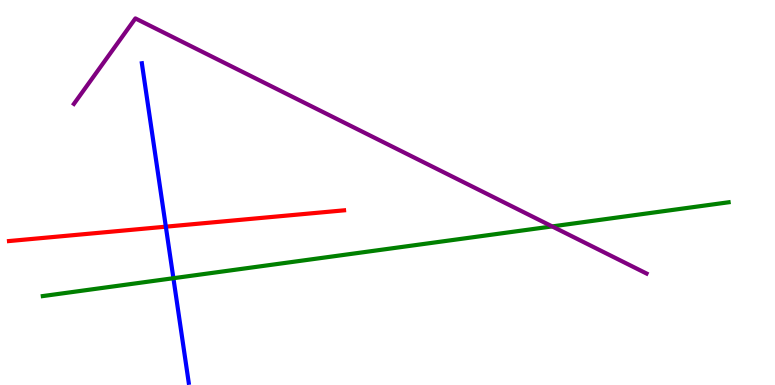[{'lines': ['blue', 'red'], 'intersections': [{'x': 2.14, 'y': 4.11}]}, {'lines': ['green', 'red'], 'intersections': []}, {'lines': ['purple', 'red'], 'intersections': []}, {'lines': ['blue', 'green'], 'intersections': [{'x': 2.24, 'y': 2.77}]}, {'lines': ['blue', 'purple'], 'intersections': []}, {'lines': ['green', 'purple'], 'intersections': [{'x': 7.12, 'y': 4.12}]}]